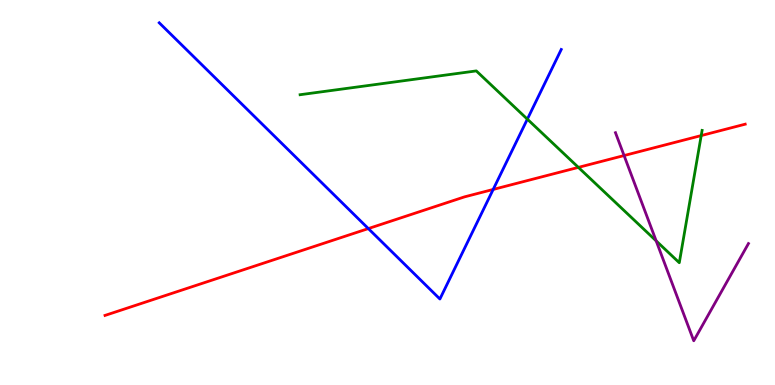[{'lines': ['blue', 'red'], 'intersections': [{'x': 4.75, 'y': 4.06}, {'x': 6.36, 'y': 5.08}]}, {'lines': ['green', 'red'], 'intersections': [{'x': 7.46, 'y': 5.65}, {'x': 9.05, 'y': 6.48}]}, {'lines': ['purple', 'red'], 'intersections': [{'x': 8.05, 'y': 5.96}]}, {'lines': ['blue', 'green'], 'intersections': [{'x': 6.8, 'y': 6.9}]}, {'lines': ['blue', 'purple'], 'intersections': []}, {'lines': ['green', 'purple'], 'intersections': [{'x': 8.47, 'y': 3.74}]}]